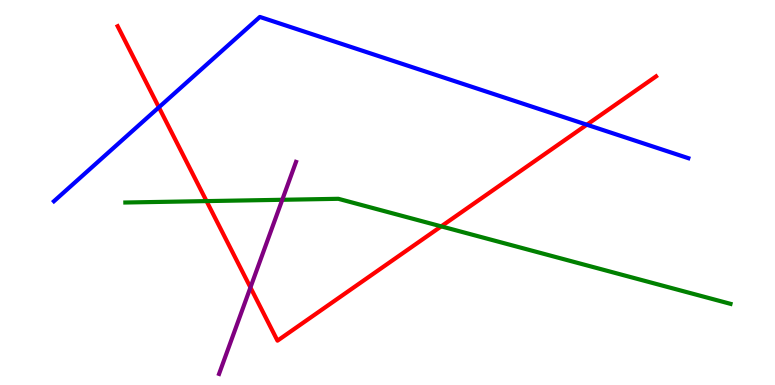[{'lines': ['blue', 'red'], 'intersections': [{'x': 2.05, 'y': 7.21}, {'x': 7.57, 'y': 6.76}]}, {'lines': ['green', 'red'], 'intersections': [{'x': 2.67, 'y': 4.78}, {'x': 5.69, 'y': 4.12}]}, {'lines': ['purple', 'red'], 'intersections': [{'x': 3.23, 'y': 2.53}]}, {'lines': ['blue', 'green'], 'intersections': []}, {'lines': ['blue', 'purple'], 'intersections': []}, {'lines': ['green', 'purple'], 'intersections': [{'x': 3.64, 'y': 4.81}]}]